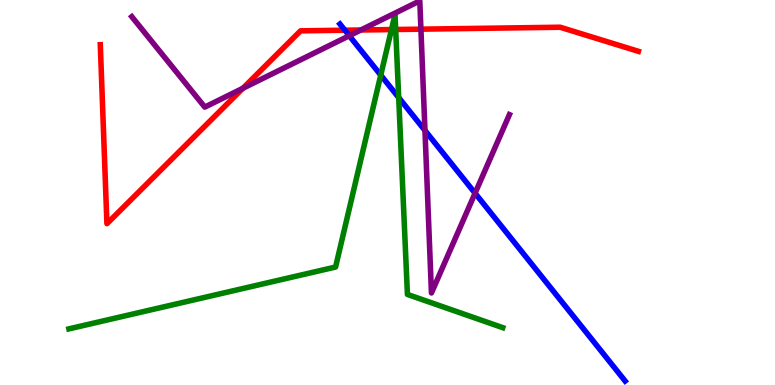[{'lines': ['blue', 'red'], 'intersections': [{'x': 4.45, 'y': 9.22}]}, {'lines': ['green', 'red'], 'intersections': [{'x': 5.05, 'y': 9.23}, {'x': 5.11, 'y': 9.23}]}, {'lines': ['purple', 'red'], 'intersections': [{'x': 3.13, 'y': 7.71}, {'x': 4.66, 'y': 9.22}, {'x': 5.43, 'y': 9.24}]}, {'lines': ['blue', 'green'], 'intersections': [{'x': 4.91, 'y': 8.05}, {'x': 5.14, 'y': 7.47}]}, {'lines': ['blue', 'purple'], 'intersections': [{'x': 4.51, 'y': 9.07}, {'x': 5.48, 'y': 6.61}, {'x': 6.13, 'y': 4.98}]}, {'lines': ['green', 'purple'], 'intersections': []}]